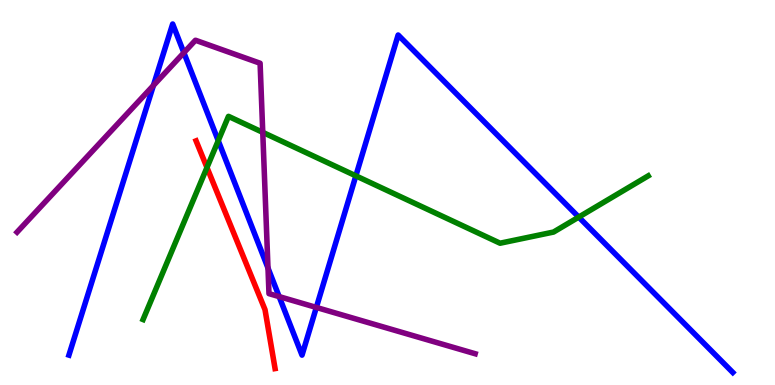[{'lines': ['blue', 'red'], 'intersections': []}, {'lines': ['green', 'red'], 'intersections': [{'x': 2.67, 'y': 5.65}]}, {'lines': ['purple', 'red'], 'intersections': []}, {'lines': ['blue', 'green'], 'intersections': [{'x': 2.82, 'y': 6.35}, {'x': 4.59, 'y': 5.43}, {'x': 7.47, 'y': 4.36}]}, {'lines': ['blue', 'purple'], 'intersections': [{'x': 1.98, 'y': 7.78}, {'x': 2.37, 'y': 8.63}, {'x': 3.46, 'y': 3.04}, {'x': 3.6, 'y': 2.3}, {'x': 4.08, 'y': 2.01}]}, {'lines': ['green', 'purple'], 'intersections': [{'x': 3.39, 'y': 6.56}]}]